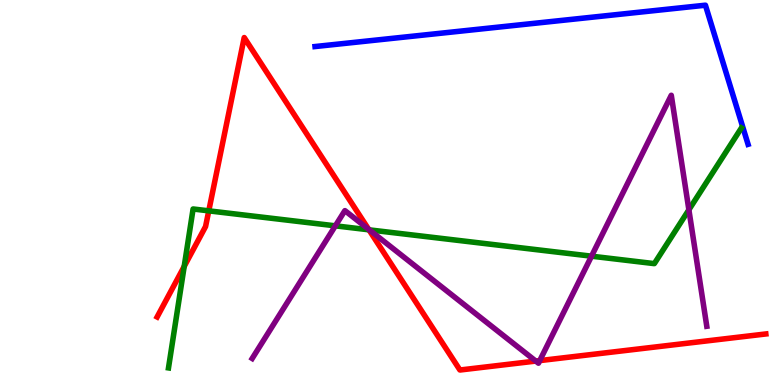[{'lines': ['blue', 'red'], 'intersections': []}, {'lines': ['green', 'red'], 'intersections': [{'x': 2.38, 'y': 3.08}, {'x': 2.69, 'y': 4.52}, {'x': 4.76, 'y': 4.03}]}, {'lines': ['purple', 'red'], 'intersections': [{'x': 4.76, 'y': 4.04}, {'x': 6.91, 'y': 0.621}, {'x': 6.96, 'y': 0.634}]}, {'lines': ['blue', 'green'], 'intersections': []}, {'lines': ['blue', 'purple'], 'intersections': []}, {'lines': ['green', 'purple'], 'intersections': [{'x': 4.33, 'y': 4.13}, {'x': 4.77, 'y': 4.03}, {'x': 7.63, 'y': 3.35}, {'x': 8.89, 'y': 4.55}]}]